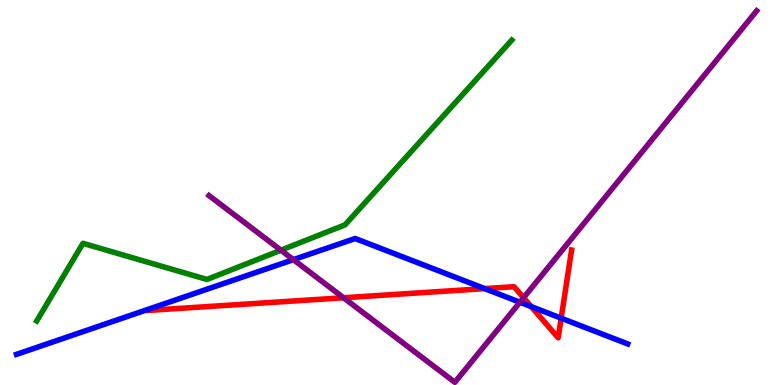[{'lines': ['blue', 'red'], 'intersections': [{'x': 6.25, 'y': 2.5}, {'x': 6.85, 'y': 2.04}, {'x': 7.24, 'y': 1.74}]}, {'lines': ['green', 'red'], 'intersections': []}, {'lines': ['purple', 'red'], 'intersections': [{'x': 4.43, 'y': 2.27}, {'x': 6.76, 'y': 2.27}]}, {'lines': ['blue', 'green'], 'intersections': []}, {'lines': ['blue', 'purple'], 'intersections': [{'x': 3.79, 'y': 3.26}, {'x': 6.71, 'y': 2.15}]}, {'lines': ['green', 'purple'], 'intersections': [{'x': 3.62, 'y': 3.5}]}]